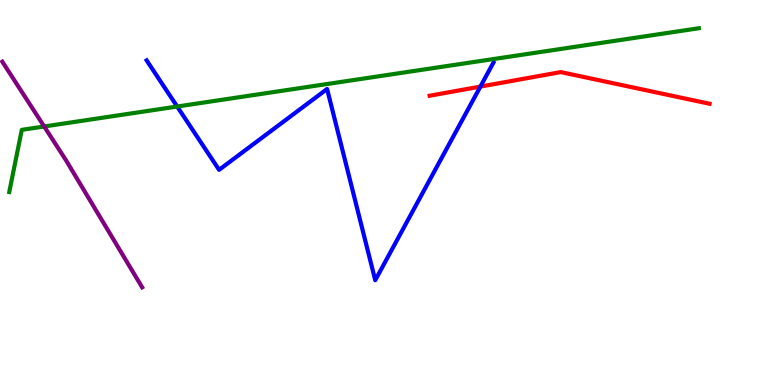[{'lines': ['blue', 'red'], 'intersections': [{'x': 6.2, 'y': 7.75}]}, {'lines': ['green', 'red'], 'intersections': []}, {'lines': ['purple', 'red'], 'intersections': []}, {'lines': ['blue', 'green'], 'intersections': [{'x': 2.29, 'y': 7.23}]}, {'lines': ['blue', 'purple'], 'intersections': []}, {'lines': ['green', 'purple'], 'intersections': [{'x': 0.57, 'y': 6.71}]}]